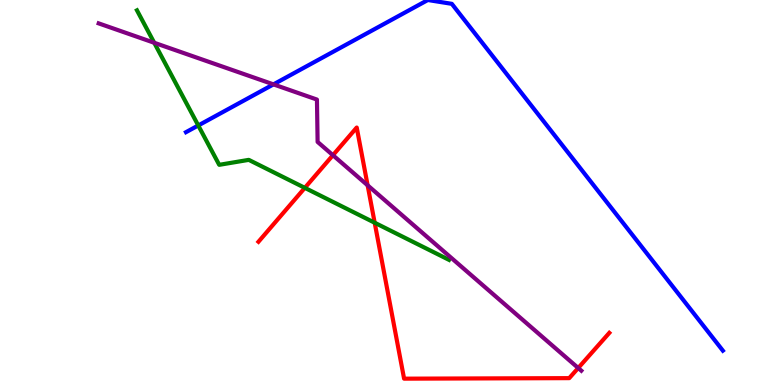[{'lines': ['blue', 'red'], 'intersections': []}, {'lines': ['green', 'red'], 'intersections': [{'x': 3.93, 'y': 5.12}, {'x': 4.83, 'y': 4.21}]}, {'lines': ['purple', 'red'], 'intersections': [{'x': 4.3, 'y': 5.97}, {'x': 4.74, 'y': 5.19}, {'x': 7.46, 'y': 0.442}]}, {'lines': ['blue', 'green'], 'intersections': [{'x': 2.56, 'y': 6.74}]}, {'lines': ['blue', 'purple'], 'intersections': [{'x': 3.53, 'y': 7.81}]}, {'lines': ['green', 'purple'], 'intersections': [{'x': 1.99, 'y': 8.89}]}]